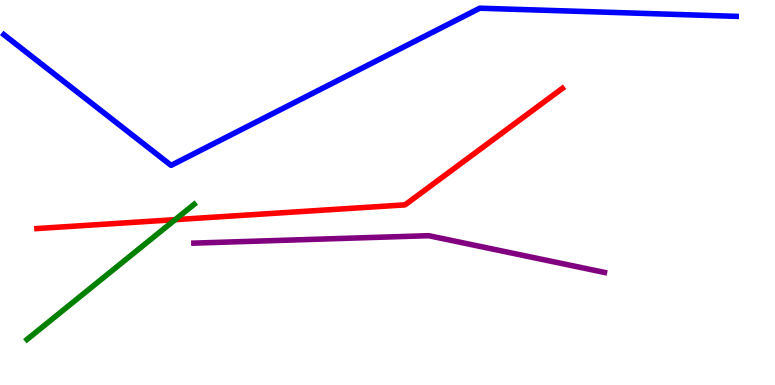[{'lines': ['blue', 'red'], 'intersections': []}, {'lines': ['green', 'red'], 'intersections': [{'x': 2.26, 'y': 4.29}]}, {'lines': ['purple', 'red'], 'intersections': []}, {'lines': ['blue', 'green'], 'intersections': []}, {'lines': ['blue', 'purple'], 'intersections': []}, {'lines': ['green', 'purple'], 'intersections': []}]